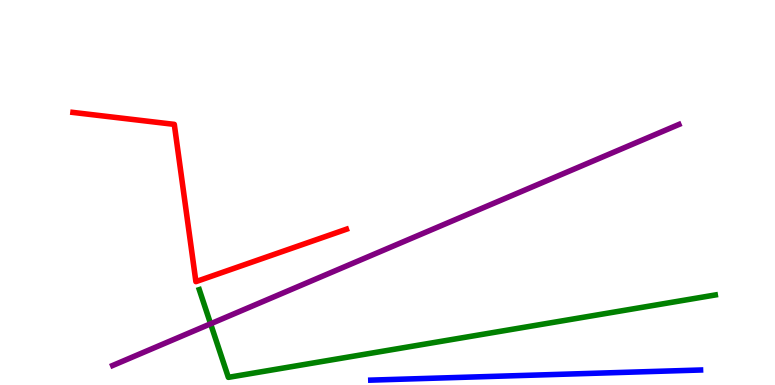[{'lines': ['blue', 'red'], 'intersections': []}, {'lines': ['green', 'red'], 'intersections': []}, {'lines': ['purple', 'red'], 'intersections': []}, {'lines': ['blue', 'green'], 'intersections': []}, {'lines': ['blue', 'purple'], 'intersections': []}, {'lines': ['green', 'purple'], 'intersections': [{'x': 2.72, 'y': 1.59}]}]